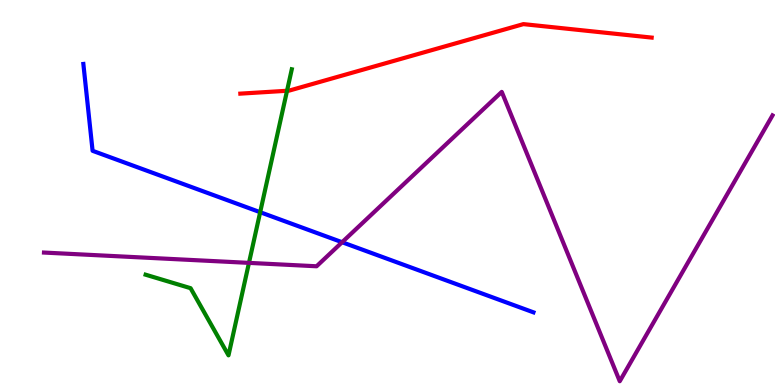[{'lines': ['blue', 'red'], 'intersections': []}, {'lines': ['green', 'red'], 'intersections': [{'x': 3.7, 'y': 7.64}]}, {'lines': ['purple', 'red'], 'intersections': []}, {'lines': ['blue', 'green'], 'intersections': [{'x': 3.36, 'y': 4.49}]}, {'lines': ['blue', 'purple'], 'intersections': [{'x': 4.41, 'y': 3.71}]}, {'lines': ['green', 'purple'], 'intersections': [{'x': 3.21, 'y': 3.17}]}]